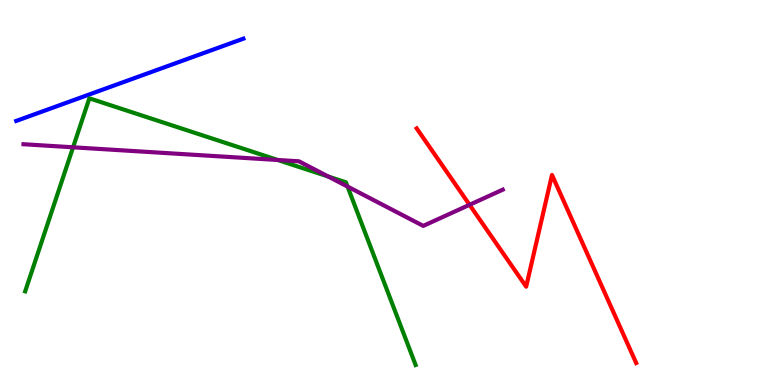[{'lines': ['blue', 'red'], 'intersections': []}, {'lines': ['green', 'red'], 'intersections': []}, {'lines': ['purple', 'red'], 'intersections': [{'x': 6.06, 'y': 4.68}]}, {'lines': ['blue', 'green'], 'intersections': []}, {'lines': ['blue', 'purple'], 'intersections': []}, {'lines': ['green', 'purple'], 'intersections': [{'x': 0.943, 'y': 6.17}, {'x': 3.58, 'y': 5.84}, {'x': 4.23, 'y': 5.42}, {'x': 4.48, 'y': 5.15}]}]